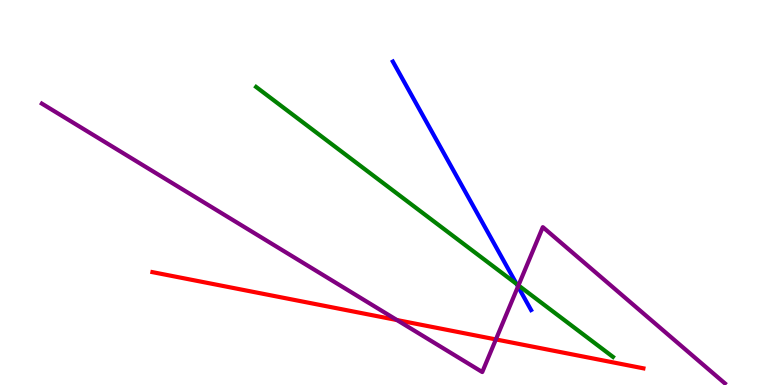[{'lines': ['blue', 'red'], 'intersections': []}, {'lines': ['green', 'red'], 'intersections': []}, {'lines': ['purple', 'red'], 'intersections': [{'x': 5.12, 'y': 1.69}, {'x': 6.4, 'y': 1.18}]}, {'lines': ['blue', 'green'], 'intersections': [{'x': 6.67, 'y': 2.62}]}, {'lines': ['blue', 'purple'], 'intersections': [{'x': 6.68, 'y': 2.56}]}, {'lines': ['green', 'purple'], 'intersections': [{'x': 6.69, 'y': 2.59}]}]